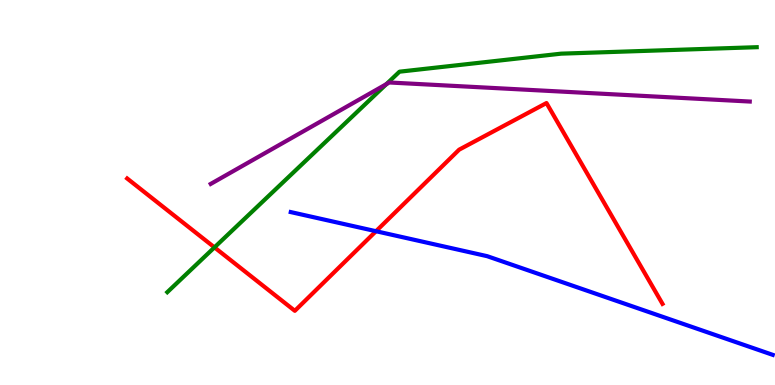[{'lines': ['blue', 'red'], 'intersections': [{'x': 4.85, 'y': 3.99}]}, {'lines': ['green', 'red'], 'intersections': [{'x': 2.77, 'y': 3.57}]}, {'lines': ['purple', 'red'], 'intersections': []}, {'lines': ['blue', 'green'], 'intersections': []}, {'lines': ['blue', 'purple'], 'intersections': []}, {'lines': ['green', 'purple'], 'intersections': [{'x': 4.99, 'y': 7.81}]}]